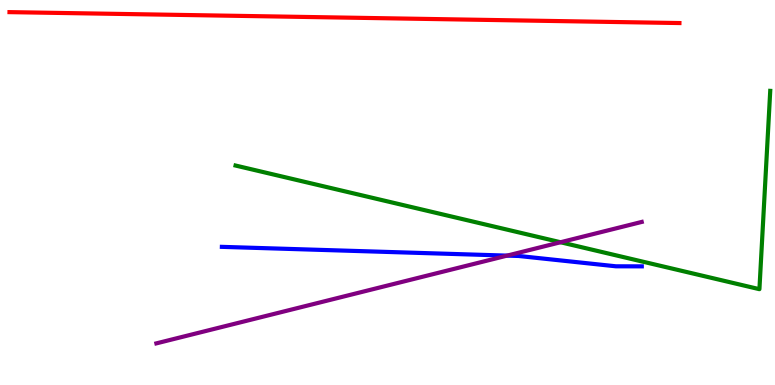[{'lines': ['blue', 'red'], 'intersections': []}, {'lines': ['green', 'red'], 'intersections': []}, {'lines': ['purple', 'red'], 'intersections': []}, {'lines': ['blue', 'green'], 'intersections': []}, {'lines': ['blue', 'purple'], 'intersections': [{'x': 6.54, 'y': 3.36}]}, {'lines': ['green', 'purple'], 'intersections': [{'x': 7.23, 'y': 3.71}]}]